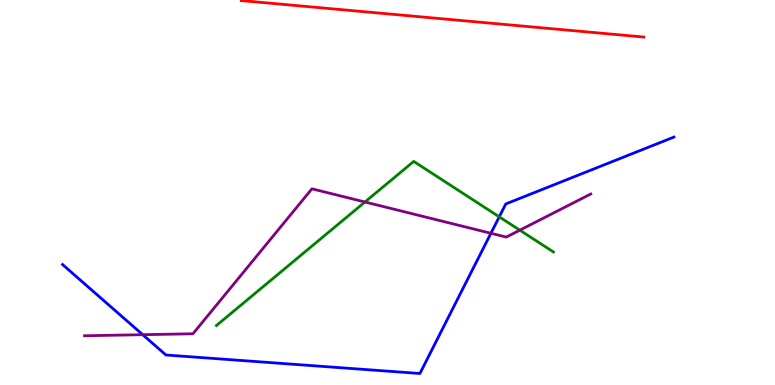[{'lines': ['blue', 'red'], 'intersections': []}, {'lines': ['green', 'red'], 'intersections': []}, {'lines': ['purple', 'red'], 'intersections': []}, {'lines': ['blue', 'green'], 'intersections': [{'x': 6.44, 'y': 4.37}]}, {'lines': ['blue', 'purple'], 'intersections': [{'x': 1.84, 'y': 1.31}, {'x': 6.33, 'y': 3.94}]}, {'lines': ['green', 'purple'], 'intersections': [{'x': 4.71, 'y': 4.75}, {'x': 6.71, 'y': 4.02}]}]